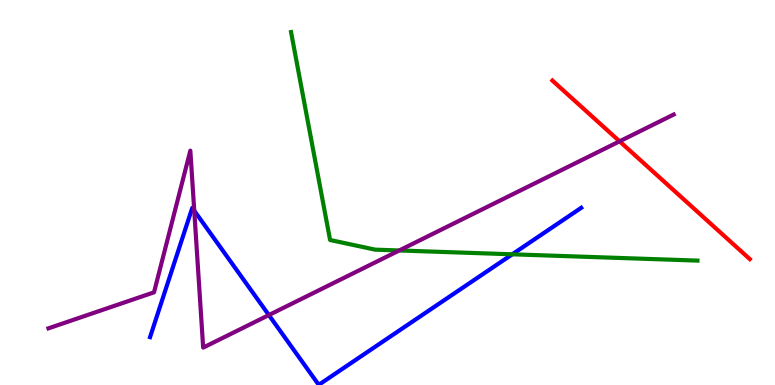[{'lines': ['blue', 'red'], 'intersections': []}, {'lines': ['green', 'red'], 'intersections': []}, {'lines': ['purple', 'red'], 'intersections': [{'x': 7.99, 'y': 6.33}]}, {'lines': ['blue', 'green'], 'intersections': [{'x': 6.61, 'y': 3.39}]}, {'lines': ['blue', 'purple'], 'intersections': [{'x': 2.51, 'y': 4.53}, {'x': 3.47, 'y': 1.82}]}, {'lines': ['green', 'purple'], 'intersections': [{'x': 5.15, 'y': 3.49}]}]